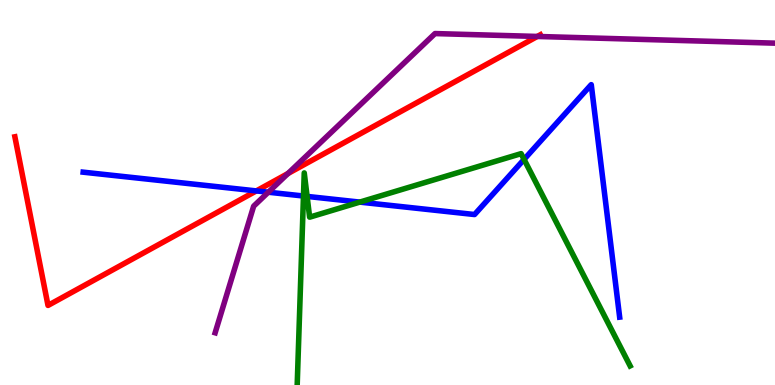[{'lines': ['blue', 'red'], 'intersections': [{'x': 3.31, 'y': 5.04}]}, {'lines': ['green', 'red'], 'intersections': []}, {'lines': ['purple', 'red'], 'intersections': [{'x': 3.72, 'y': 5.49}, {'x': 6.93, 'y': 9.05}]}, {'lines': ['blue', 'green'], 'intersections': [{'x': 3.92, 'y': 4.91}, {'x': 3.96, 'y': 4.9}, {'x': 4.64, 'y': 4.75}, {'x': 6.76, 'y': 5.86}]}, {'lines': ['blue', 'purple'], 'intersections': [{'x': 3.46, 'y': 5.01}]}, {'lines': ['green', 'purple'], 'intersections': []}]